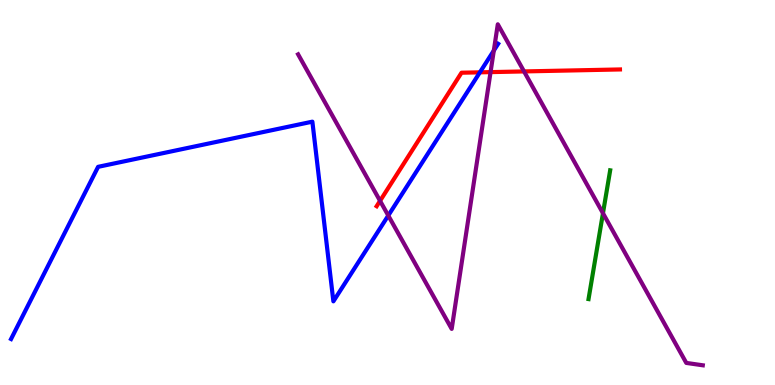[{'lines': ['blue', 'red'], 'intersections': [{'x': 6.19, 'y': 8.12}]}, {'lines': ['green', 'red'], 'intersections': []}, {'lines': ['purple', 'red'], 'intersections': [{'x': 4.9, 'y': 4.78}, {'x': 6.33, 'y': 8.13}, {'x': 6.76, 'y': 8.14}]}, {'lines': ['blue', 'green'], 'intersections': []}, {'lines': ['blue', 'purple'], 'intersections': [{'x': 5.01, 'y': 4.4}, {'x': 6.37, 'y': 8.69}]}, {'lines': ['green', 'purple'], 'intersections': [{'x': 7.78, 'y': 4.46}]}]